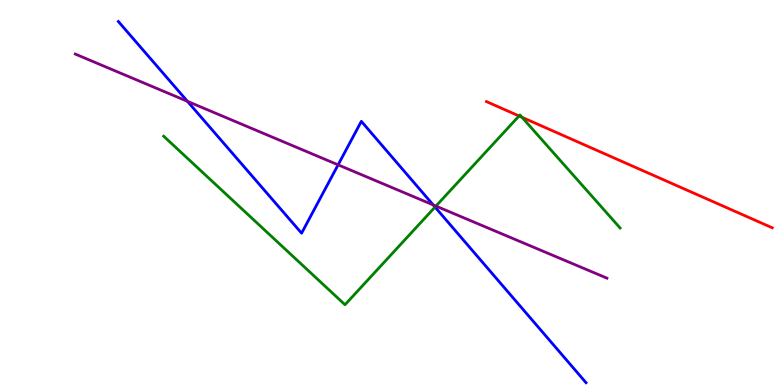[{'lines': ['blue', 'red'], 'intersections': []}, {'lines': ['green', 'red'], 'intersections': [{'x': 6.7, 'y': 6.99}, {'x': 6.74, 'y': 6.95}]}, {'lines': ['purple', 'red'], 'intersections': []}, {'lines': ['blue', 'green'], 'intersections': [{'x': 5.61, 'y': 4.62}]}, {'lines': ['blue', 'purple'], 'intersections': [{'x': 2.42, 'y': 7.37}, {'x': 4.36, 'y': 5.72}, {'x': 5.59, 'y': 4.68}]}, {'lines': ['green', 'purple'], 'intersections': [{'x': 5.63, 'y': 4.65}]}]